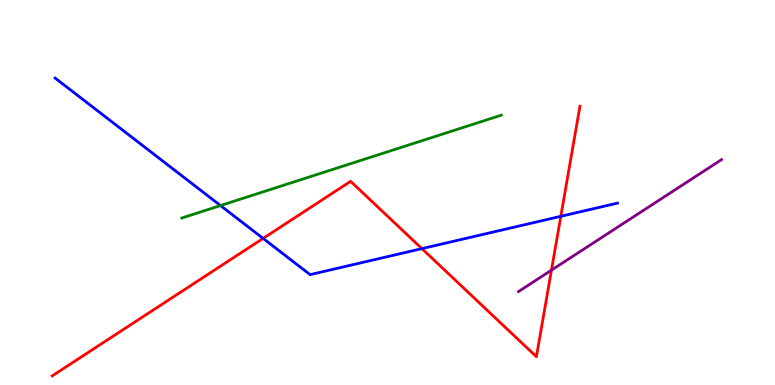[{'lines': ['blue', 'red'], 'intersections': [{'x': 3.39, 'y': 3.81}, {'x': 5.44, 'y': 3.54}, {'x': 7.24, 'y': 4.38}]}, {'lines': ['green', 'red'], 'intersections': []}, {'lines': ['purple', 'red'], 'intersections': [{'x': 7.12, 'y': 2.98}]}, {'lines': ['blue', 'green'], 'intersections': [{'x': 2.85, 'y': 4.66}]}, {'lines': ['blue', 'purple'], 'intersections': []}, {'lines': ['green', 'purple'], 'intersections': []}]